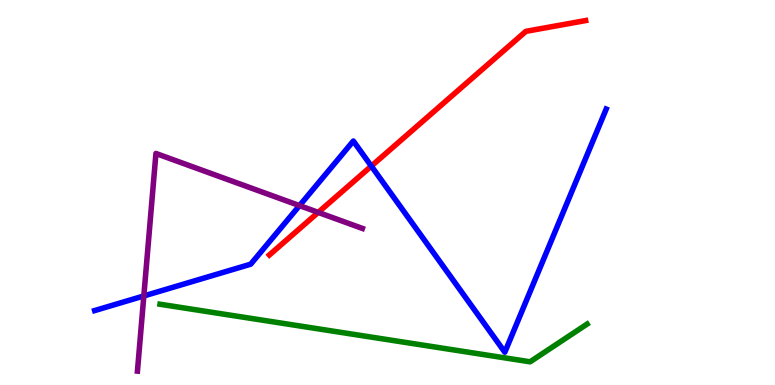[{'lines': ['blue', 'red'], 'intersections': [{'x': 4.79, 'y': 5.69}]}, {'lines': ['green', 'red'], 'intersections': []}, {'lines': ['purple', 'red'], 'intersections': [{'x': 4.11, 'y': 4.48}]}, {'lines': ['blue', 'green'], 'intersections': []}, {'lines': ['blue', 'purple'], 'intersections': [{'x': 1.86, 'y': 2.31}, {'x': 3.86, 'y': 4.66}]}, {'lines': ['green', 'purple'], 'intersections': []}]